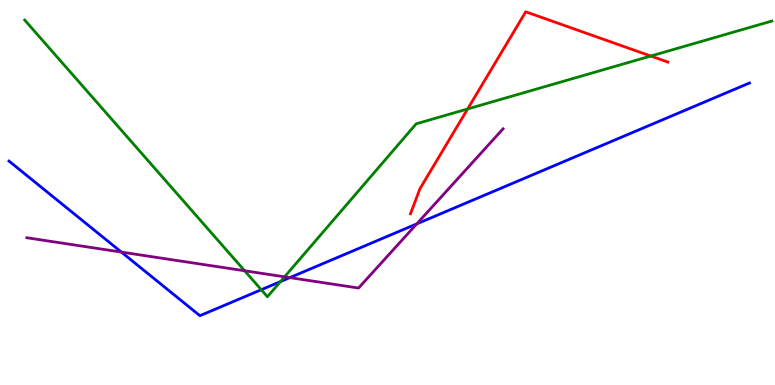[{'lines': ['blue', 'red'], 'intersections': []}, {'lines': ['green', 'red'], 'intersections': [{'x': 6.03, 'y': 7.17}, {'x': 8.4, 'y': 8.54}]}, {'lines': ['purple', 'red'], 'intersections': []}, {'lines': ['blue', 'green'], 'intersections': [{'x': 3.37, 'y': 2.47}, {'x': 3.62, 'y': 2.69}]}, {'lines': ['blue', 'purple'], 'intersections': [{'x': 1.57, 'y': 3.45}, {'x': 3.74, 'y': 2.79}, {'x': 5.38, 'y': 4.19}]}, {'lines': ['green', 'purple'], 'intersections': [{'x': 3.16, 'y': 2.97}, {'x': 3.67, 'y': 2.81}]}]